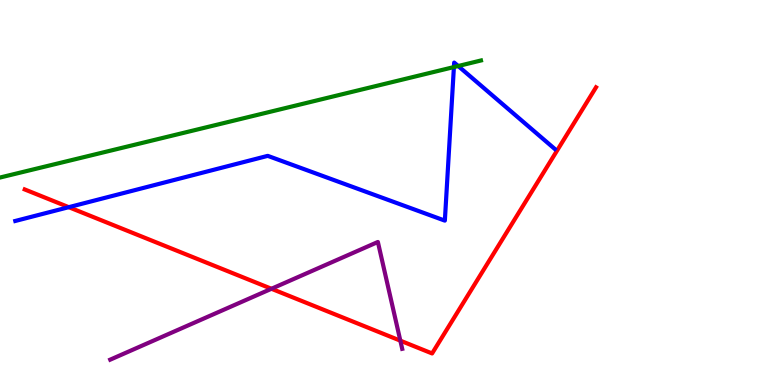[{'lines': ['blue', 'red'], 'intersections': [{'x': 0.887, 'y': 4.62}]}, {'lines': ['green', 'red'], 'intersections': []}, {'lines': ['purple', 'red'], 'intersections': [{'x': 3.5, 'y': 2.5}, {'x': 5.17, 'y': 1.15}]}, {'lines': ['blue', 'green'], 'intersections': [{'x': 5.86, 'y': 8.26}, {'x': 5.91, 'y': 8.29}]}, {'lines': ['blue', 'purple'], 'intersections': []}, {'lines': ['green', 'purple'], 'intersections': []}]